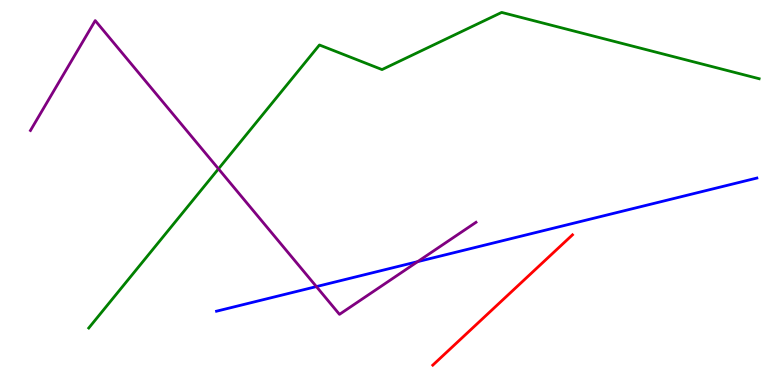[{'lines': ['blue', 'red'], 'intersections': []}, {'lines': ['green', 'red'], 'intersections': []}, {'lines': ['purple', 'red'], 'intersections': []}, {'lines': ['blue', 'green'], 'intersections': []}, {'lines': ['blue', 'purple'], 'intersections': [{'x': 4.08, 'y': 2.56}, {'x': 5.39, 'y': 3.2}]}, {'lines': ['green', 'purple'], 'intersections': [{'x': 2.82, 'y': 5.61}]}]